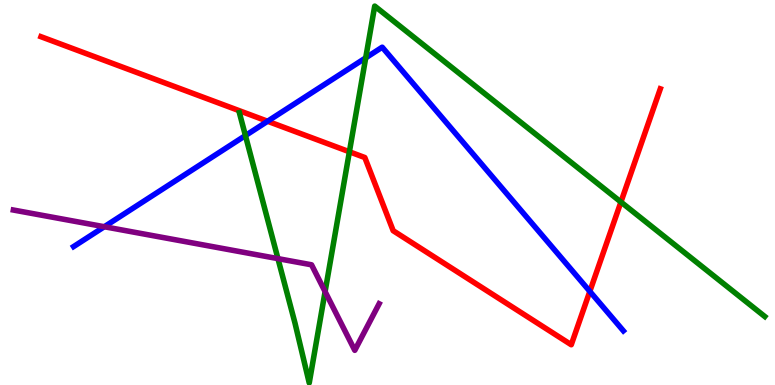[{'lines': ['blue', 'red'], 'intersections': [{'x': 3.45, 'y': 6.85}, {'x': 7.61, 'y': 2.43}]}, {'lines': ['green', 'red'], 'intersections': [{'x': 4.51, 'y': 6.06}, {'x': 8.01, 'y': 4.75}]}, {'lines': ['purple', 'red'], 'intersections': []}, {'lines': ['blue', 'green'], 'intersections': [{'x': 3.17, 'y': 6.48}, {'x': 4.72, 'y': 8.5}]}, {'lines': ['blue', 'purple'], 'intersections': [{'x': 1.35, 'y': 4.11}]}, {'lines': ['green', 'purple'], 'intersections': [{'x': 3.59, 'y': 3.28}, {'x': 4.19, 'y': 2.43}]}]